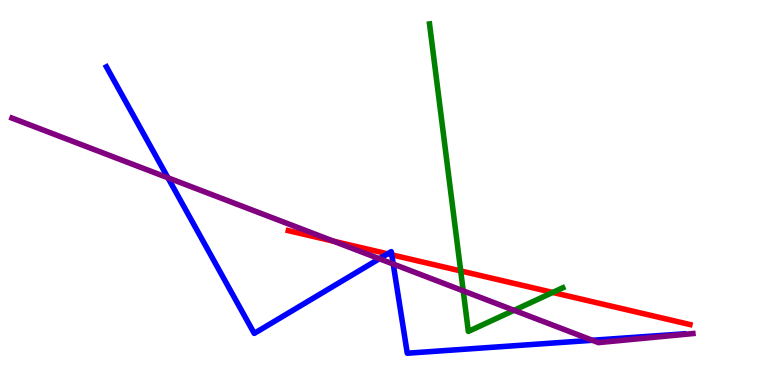[{'lines': ['blue', 'red'], 'intersections': [{'x': 5.0, 'y': 3.41}, {'x': 5.06, 'y': 3.38}]}, {'lines': ['green', 'red'], 'intersections': [{'x': 5.94, 'y': 2.96}, {'x': 7.13, 'y': 2.4}]}, {'lines': ['purple', 'red'], 'intersections': [{'x': 4.3, 'y': 3.73}]}, {'lines': ['blue', 'green'], 'intersections': []}, {'lines': ['blue', 'purple'], 'intersections': [{'x': 2.17, 'y': 5.38}, {'x': 4.89, 'y': 3.28}, {'x': 5.07, 'y': 3.14}, {'x': 7.64, 'y': 1.16}]}, {'lines': ['green', 'purple'], 'intersections': [{'x': 5.98, 'y': 2.45}, {'x': 6.63, 'y': 1.94}]}]